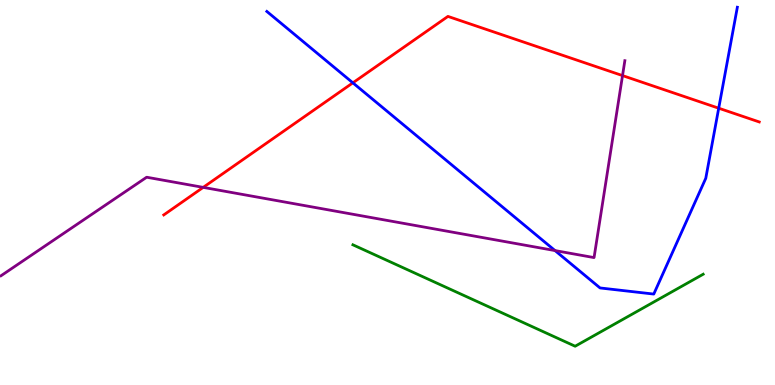[{'lines': ['blue', 'red'], 'intersections': [{'x': 4.55, 'y': 7.85}, {'x': 9.27, 'y': 7.19}]}, {'lines': ['green', 'red'], 'intersections': []}, {'lines': ['purple', 'red'], 'intersections': [{'x': 2.62, 'y': 5.13}, {'x': 8.03, 'y': 8.04}]}, {'lines': ['blue', 'green'], 'intersections': []}, {'lines': ['blue', 'purple'], 'intersections': [{'x': 7.16, 'y': 3.49}]}, {'lines': ['green', 'purple'], 'intersections': []}]